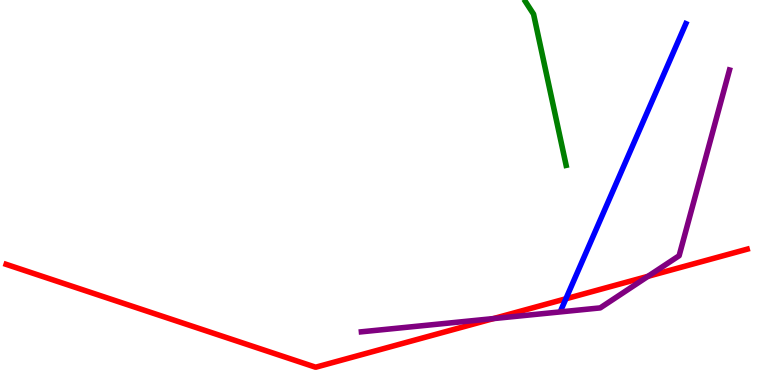[{'lines': ['blue', 'red'], 'intersections': [{'x': 7.3, 'y': 2.24}]}, {'lines': ['green', 'red'], 'intersections': []}, {'lines': ['purple', 'red'], 'intersections': [{'x': 6.37, 'y': 1.72}, {'x': 8.36, 'y': 2.82}]}, {'lines': ['blue', 'green'], 'intersections': []}, {'lines': ['blue', 'purple'], 'intersections': []}, {'lines': ['green', 'purple'], 'intersections': []}]